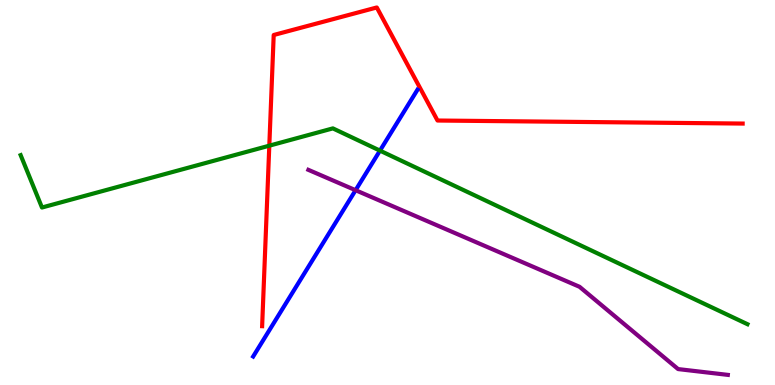[{'lines': ['blue', 'red'], 'intersections': []}, {'lines': ['green', 'red'], 'intersections': [{'x': 3.47, 'y': 6.22}]}, {'lines': ['purple', 'red'], 'intersections': []}, {'lines': ['blue', 'green'], 'intersections': [{'x': 4.9, 'y': 6.09}]}, {'lines': ['blue', 'purple'], 'intersections': [{'x': 4.59, 'y': 5.06}]}, {'lines': ['green', 'purple'], 'intersections': []}]